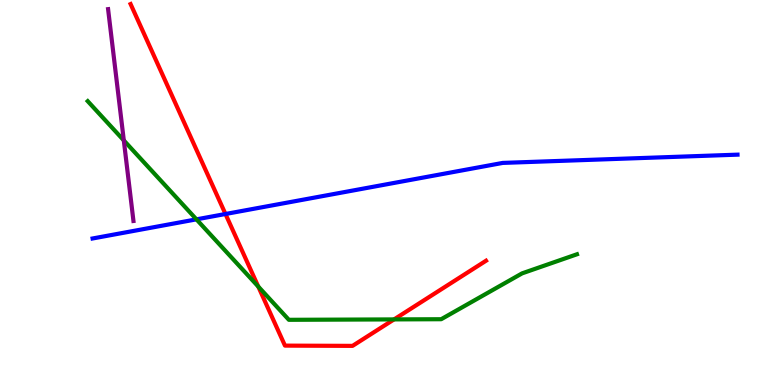[{'lines': ['blue', 'red'], 'intersections': [{'x': 2.91, 'y': 4.44}]}, {'lines': ['green', 'red'], 'intersections': [{'x': 3.33, 'y': 2.56}, {'x': 5.08, 'y': 1.7}]}, {'lines': ['purple', 'red'], 'intersections': []}, {'lines': ['blue', 'green'], 'intersections': [{'x': 2.53, 'y': 4.3}]}, {'lines': ['blue', 'purple'], 'intersections': []}, {'lines': ['green', 'purple'], 'intersections': [{'x': 1.6, 'y': 6.35}]}]